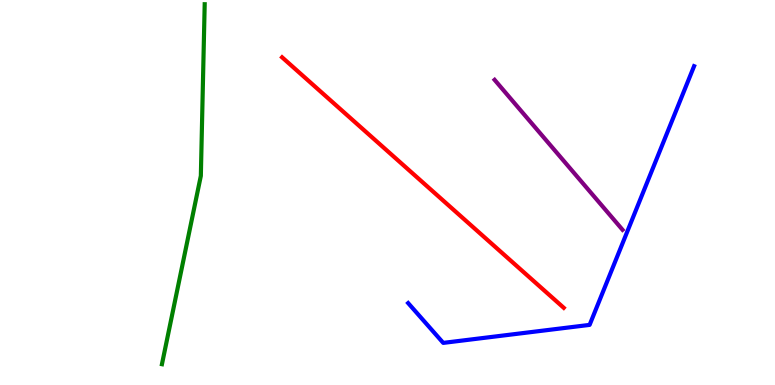[{'lines': ['blue', 'red'], 'intersections': []}, {'lines': ['green', 'red'], 'intersections': []}, {'lines': ['purple', 'red'], 'intersections': []}, {'lines': ['blue', 'green'], 'intersections': []}, {'lines': ['blue', 'purple'], 'intersections': []}, {'lines': ['green', 'purple'], 'intersections': []}]